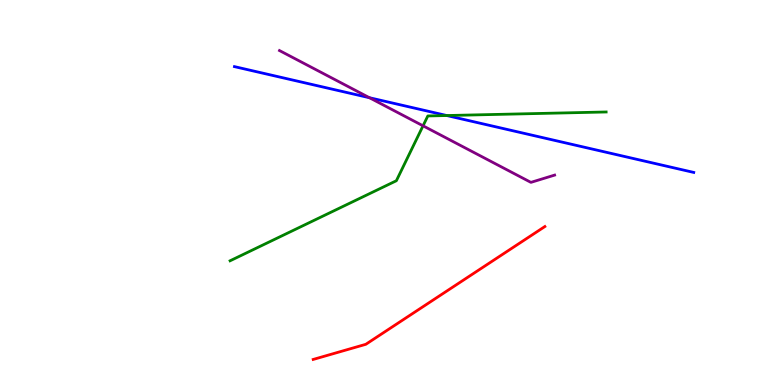[{'lines': ['blue', 'red'], 'intersections': []}, {'lines': ['green', 'red'], 'intersections': []}, {'lines': ['purple', 'red'], 'intersections': []}, {'lines': ['blue', 'green'], 'intersections': [{'x': 5.76, 'y': 7.0}]}, {'lines': ['blue', 'purple'], 'intersections': [{'x': 4.77, 'y': 7.46}]}, {'lines': ['green', 'purple'], 'intersections': [{'x': 5.46, 'y': 6.73}]}]